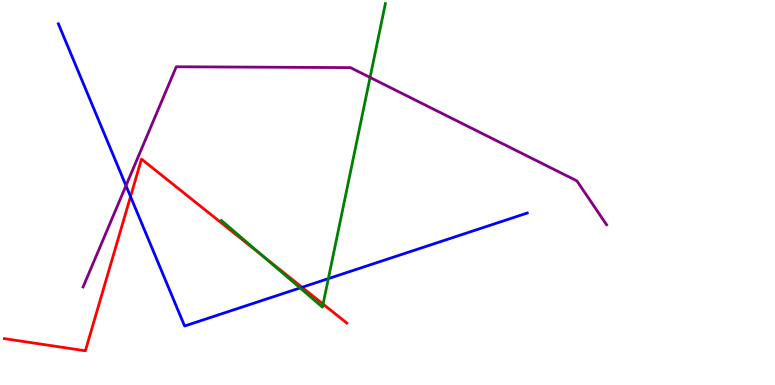[{'lines': ['blue', 'red'], 'intersections': [{'x': 1.68, 'y': 4.89}, {'x': 3.9, 'y': 2.54}]}, {'lines': ['green', 'red'], 'intersections': [{'x': 3.39, 'y': 3.36}, {'x': 4.17, 'y': 2.1}]}, {'lines': ['purple', 'red'], 'intersections': []}, {'lines': ['blue', 'green'], 'intersections': [{'x': 3.87, 'y': 2.52}, {'x': 4.24, 'y': 2.76}]}, {'lines': ['blue', 'purple'], 'intersections': [{'x': 1.63, 'y': 5.18}]}, {'lines': ['green', 'purple'], 'intersections': [{'x': 4.78, 'y': 7.99}]}]